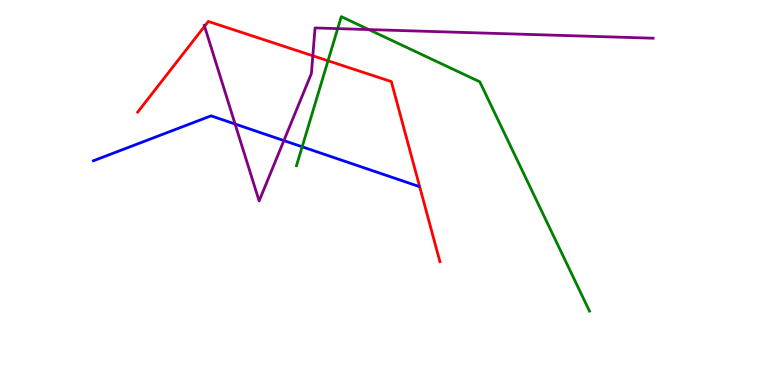[{'lines': ['blue', 'red'], 'intersections': []}, {'lines': ['green', 'red'], 'intersections': [{'x': 4.23, 'y': 8.42}]}, {'lines': ['purple', 'red'], 'intersections': [{'x': 2.64, 'y': 9.32}, {'x': 4.04, 'y': 8.55}]}, {'lines': ['blue', 'green'], 'intersections': [{'x': 3.9, 'y': 6.19}]}, {'lines': ['blue', 'purple'], 'intersections': [{'x': 3.03, 'y': 6.78}, {'x': 3.66, 'y': 6.35}]}, {'lines': ['green', 'purple'], 'intersections': [{'x': 4.36, 'y': 9.26}, {'x': 4.76, 'y': 9.23}]}]